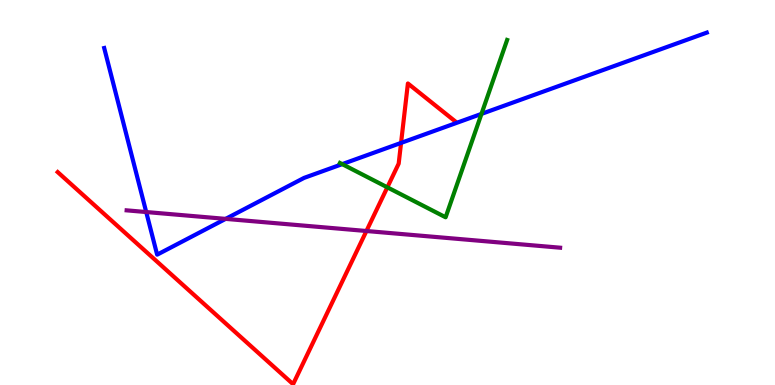[{'lines': ['blue', 'red'], 'intersections': [{'x': 5.18, 'y': 6.29}]}, {'lines': ['green', 'red'], 'intersections': [{'x': 5.0, 'y': 5.13}]}, {'lines': ['purple', 'red'], 'intersections': [{'x': 4.73, 'y': 4.0}]}, {'lines': ['blue', 'green'], 'intersections': [{'x': 4.42, 'y': 5.74}, {'x': 6.21, 'y': 7.04}]}, {'lines': ['blue', 'purple'], 'intersections': [{'x': 1.89, 'y': 4.49}, {'x': 2.91, 'y': 4.31}]}, {'lines': ['green', 'purple'], 'intersections': []}]